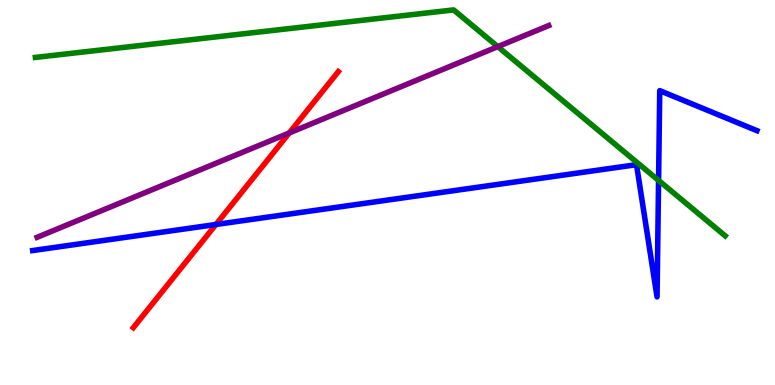[{'lines': ['blue', 'red'], 'intersections': [{'x': 2.79, 'y': 4.17}]}, {'lines': ['green', 'red'], 'intersections': []}, {'lines': ['purple', 'red'], 'intersections': [{'x': 3.73, 'y': 6.55}]}, {'lines': ['blue', 'green'], 'intersections': [{'x': 8.5, 'y': 5.31}]}, {'lines': ['blue', 'purple'], 'intersections': []}, {'lines': ['green', 'purple'], 'intersections': [{'x': 6.42, 'y': 8.79}]}]